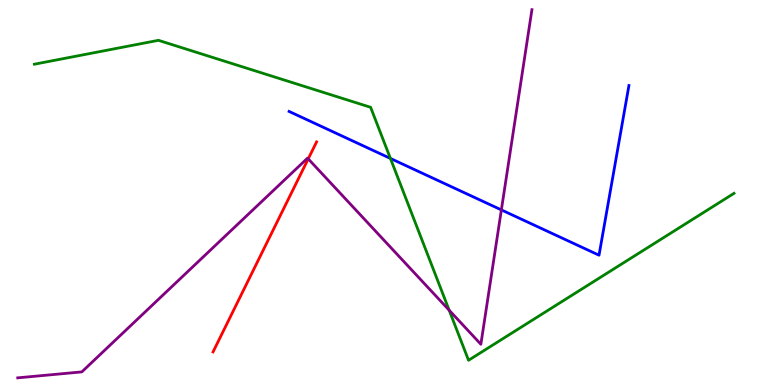[{'lines': ['blue', 'red'], 'intersections': []}, {'lines': ['green', 'red'], 'intersections': []}, {'lines': ['purple', 'red'], 'intersections': [{'x': 3.98, 'y': 5.87}]}, {'lines': ['blue', 'green'], 'intersections': [{'x': 5.04, 'y': 5.88}]}, {'lines': ['blue', 'purple'], 'intersections': [{'x': 6.47, 'y': 4.55}]}, {'lines': ['green', 'purple'], 'intersections': [{'x': 5.8, 'y': 1.94}]}]